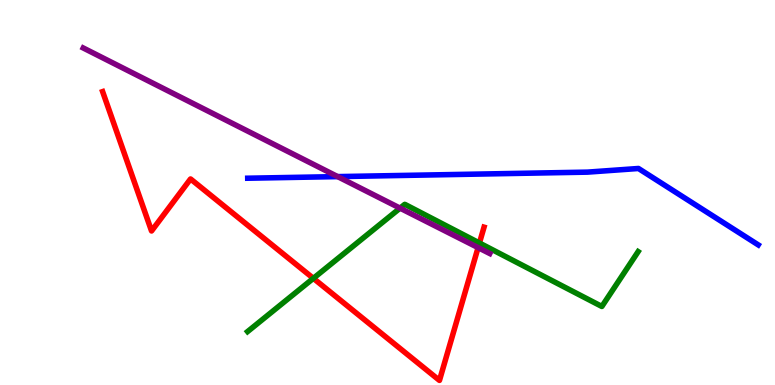[{'lines': ['blue', 'red'], 'intersections': []}, {'lines': ['green', 'red'], 'intersections': [{'x': 4.04, 'y': 2.77}, {'x': 6.19, 'y': 3.69}]}, {'lines': ['purple', 'red'], 'intersections': [{'x': 6.17, 'y': 3.57}]}, {'lines': ['blue', 'green'], 'intersections': []}, {'lines': ['blue', 'purple'], 'intersections': [{'x': 4.36, 'y': 5.41}]}, {'lines': ['green', 'purple'], 'intersections': [{'x': 5.16, 'y': 4.59}]}]